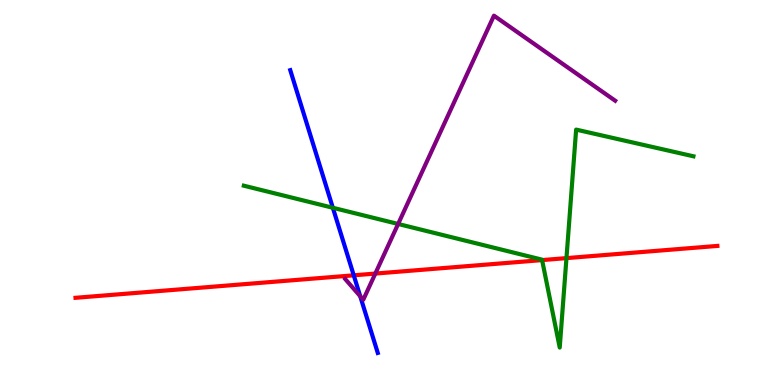[{'lines': ['blue', 'red'], 'intersections': [{'x': 4.56, 'y': 2.85}]}, {'lines': ['green', 'red'], 'intersections': [{'x': 6.99, 'y': 3.24}, {'x': 7.31, 'y': 3.3}]}, {'lines': ['purple', 'red'], 'intersections': [{'x': 4.84, 'y': 2.89}]}, {'lines': ['blue', 'green'], 'intersections': [{'x': 4.29, 'y': 4.6}]}, {'lines': ['blue', 'purple'], 'intersections': [{'x': 4.65, 'y': 2.31}]}, {'lines': ['green', 'purple'], 'intersections': [{'x': 5.14, 'y': 4.18}]}]